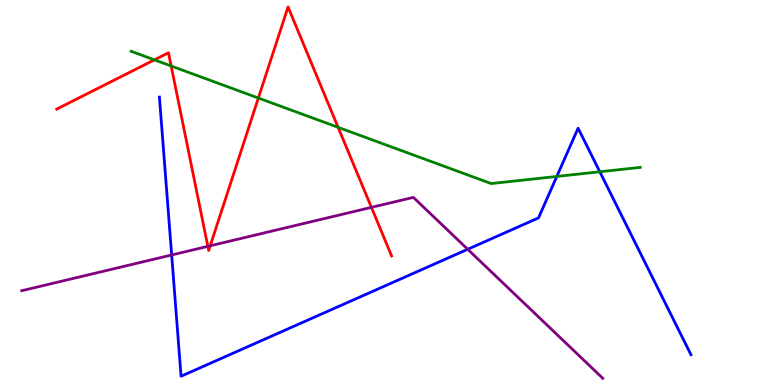[{'lines': ['blue', 'red'], 'intersections': []}, {'lines': ['green', 'red'], 'intersections': [{'x': 1.99, 'y': 8.45}, {'x': 2.21, 'y': 8.29}, {'x': 3.33, 'y': 7.45}, {'x': 4.36, 'y': 6.69}]}, {'lines': ['purple', 'red'], 'intersections': [{'x': 2.68, 'y': 3.6}, {'x': 2.71, 'y': 3.62}, {'x': 4.79, 'y': 4.61}]}, {'lines': ['blue', 'green'], 'intersections': [{'x': 7.18, 'y': 5.42}, {'x': 7.74, 'y': 5.54}]}, {'lines': ['blue', 'purple'], 'intersections': [{'x': 2.21, 'y': 3.38}, {'x': 6.03, 'y': 3.53}]}, {'lines': ['green', 'purple'], 'intersections': []}]